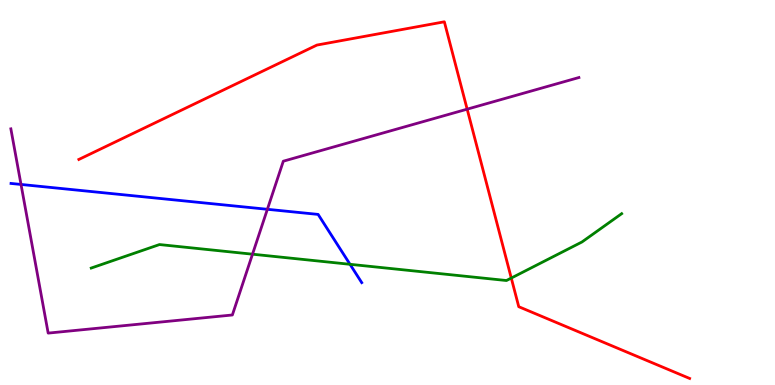[{'lines': ['blue', 'red'], 'intersections': []}, {'lines': ['green', 'red'], 'intersections': [{'x': 6.6, 'y': 2.78}]}, {'lines': ['purple', 'red'], 'intersections': [{'x': 6.03, 'y': 7.16}]}, {'lines': ['blue', 'green'], 'intersections': [{'x': 4.52, 'y': 3.13}]}, {'lines': ['blue', 'purple'], 'intersections': [{'x': 0.271, 'y': 5.21}, {'x': 3.45, 'y': 4.56}]}, {'lines': ['green', 'purple'], 'intersections': [{'x': 3.26, 'y': 3.4}]}]